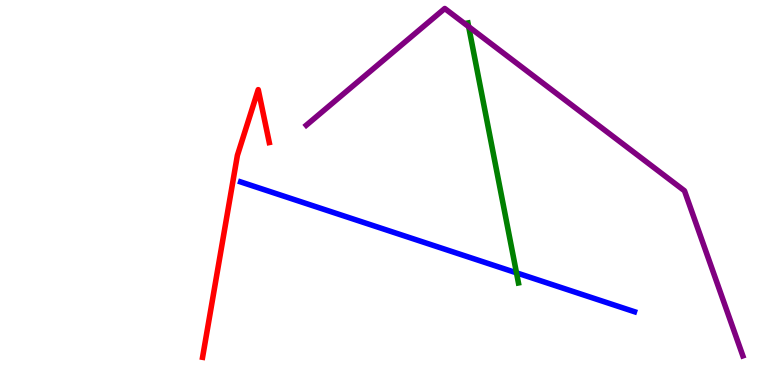[{'lines': ['blue', 'red'], 'intersections': []}, {'lines': ['green', 'red'], 'intersections': []}, {'lines': ['purple', 'red'], 'intersections': []}, {'lines': ['blue', 'green'], 'intersections': [{'x': 6.66, 'y': 2.91}]}, {'lines': ['blue', 'purple'], 'intersections': []}, {'lines': ['green', 'purple'], 'intersections': [{'x': 6.05, 'y': 9.31}]}]